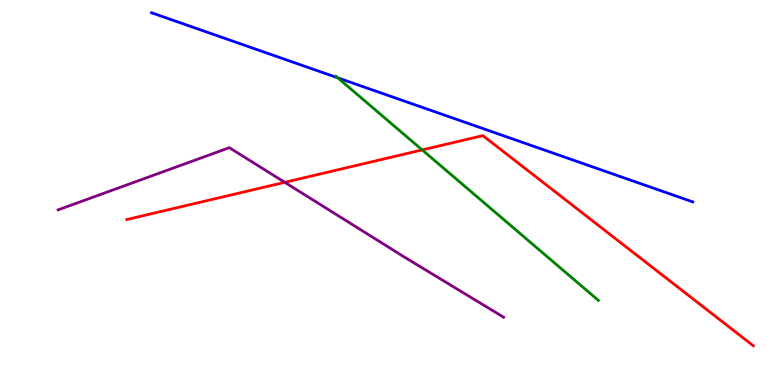[{'lines': ['blue', 'red'], 'intersections': []}, {'lines': ['green', 'red'], 'intersections': [{'x': 5.45, 'y': 6.11}]}, {'lines': ['purple', 'red'], 'intersections': [{'x': 3.67, 'y': 5.26}]}, {'lines': ['blue', 'green'], 'intersections': [{'x': 4.36, 'y': 7.98}]}, {'lines': ['blue', 'purple'], 'intersections': []}, {'lines': ['green', 'purple'], 'intersections': []}]